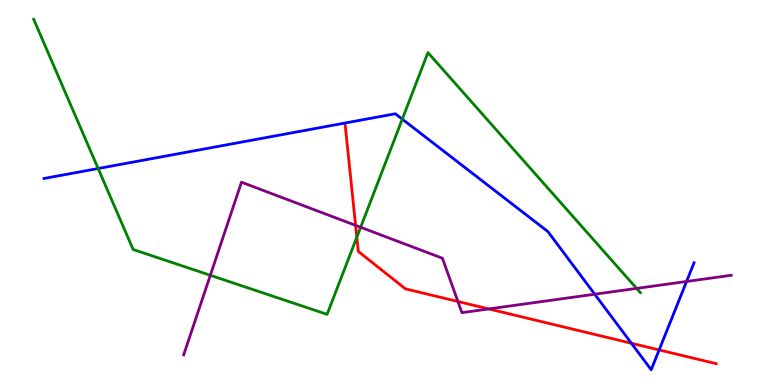[{'lines': ['blue', 'red'], 'intersections': [{'x': 8.15, 'y': 1.08}, {'x': 8.5, 'y': 0.911}]}, {'lines': ['green', 'red'], 'intersections': [{'x': 4.6, 'y': 3.84}]}, {'lines': ['purple', 'red'], 'intersections': [{'x': 4.59, 'y': 4.15}, {'x': 5.91, 'y': 2.17}, {'x': 6.31, 'y': 1.98}]}, {'lines': ['blue', 'green'], 'intersections': [{'x': 1.27, 'y': 5.62}, {'x': 5.19, 'y': 6.91}]}, {'lines': ['blue', 'purple'], 'intersections': [{'x': 7.67, 'y': 2.36}, {'x': 8.86, 'y': 2.69}]}, {'lines': ['green', 'purple'], 'intersections': [{'x': 2.71, 'y': 2.85}, {'x': 4.65, 'y': 4.1}, {'x': 8.21, 'y': 2.51}]}]